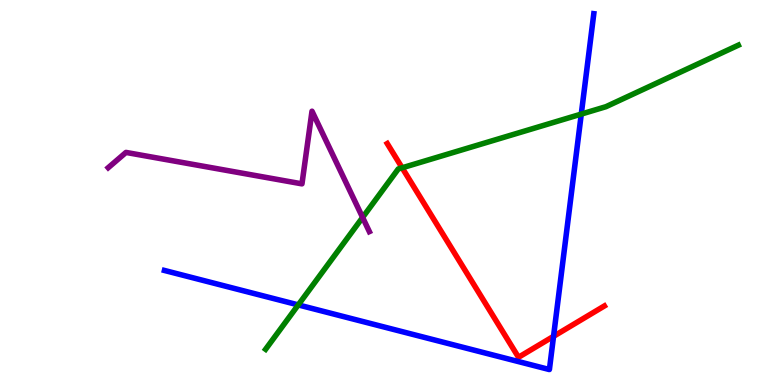[{'lines': ['blue', 'red'], 'intersections': [{'x': 7.14, 'y': 1.26}]}, {'lines': ['green', 'red'], 'intersections': [{'x': 5.19, 'y': 5.64}]}, {'lines': ['purple', 'red'], 'intersections': []}, {'lines': ['blue', 'green'], 'intersections': [{'x': 3.85, 'y': 2.08}, {'x': 7.5, 'y': 7.04}]}, {'lines': ['blue', 'purple'], 'intersections': []}, {'lines': ['green', 'purple'], 'intersections': [{'x': 4.68, 'y': 4.35}]}]